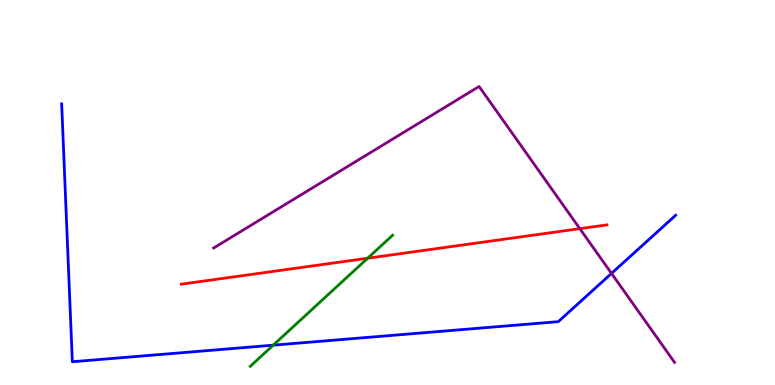[{'lines': ['blue', 'red'], 'intersections': []}, {'lines': ['green', 'red'], 'intersections': [{'x': 4.74, 'y': 3.29}]}, {'lines': ['purple', 'red'], 'intersections': [{'x': 7.48, 'y': 4.06}]}, {'lines': ['blue', 'green'], 'intersections': [{'x': 3.53, 'y': 1.03}]}, {'lines': ['blue', 'purple'], 'intersections': [{'x': 7.89, 'y': 2.9}]}, {'lines': ['green', 'purple'], 'intersections': []}]